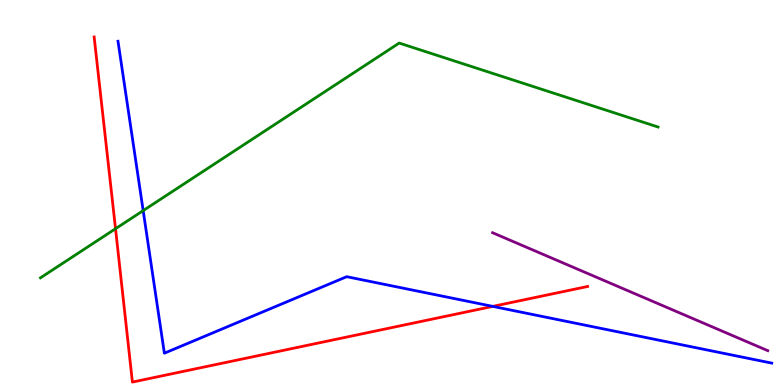[{'lines': ['blue', 'red'], 'intersections': [{'x': 6.36, 'y': 2.04}]}, {'lines': ['green', 'red'], 'intersections': [{'x': 1.49, 'y': 4.06}]}, {'lines': ['purple', 'red'], 'intersections': []}, {'lines': ['blue', 'green'], 'intersections': [{'x': 1.85, 'y': 4.53}]}, {'lines': ['blue', 'purple'], 'intersections': []}, {'lines': ['green', 'purple'], 'intersections': []}]